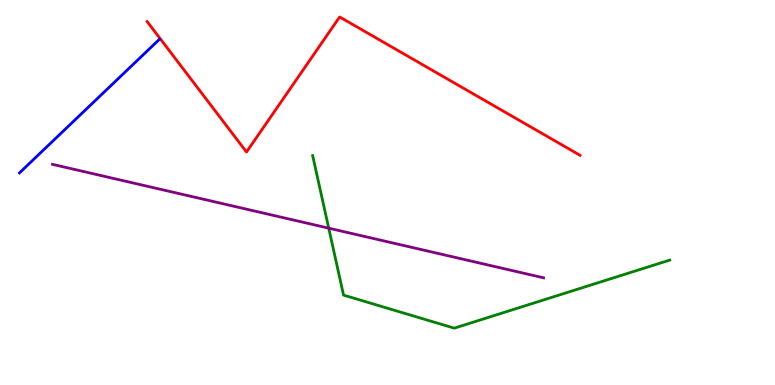[{'lines': ['blue', 'red'], 'intersections': []}, {'lines': ['green', 'red'], 'intersections': []}, {'lines': ['purple', 'red'], 'intersections': []}, {'lines': ['blue', 'green'], 'intersections': []}, {'lines': ['blue', 'purple'], 'intersections': []}, {'lines': ['green', 'purple'], 'intersections': [{'x': 4.24, 'y': 4.07}]}]